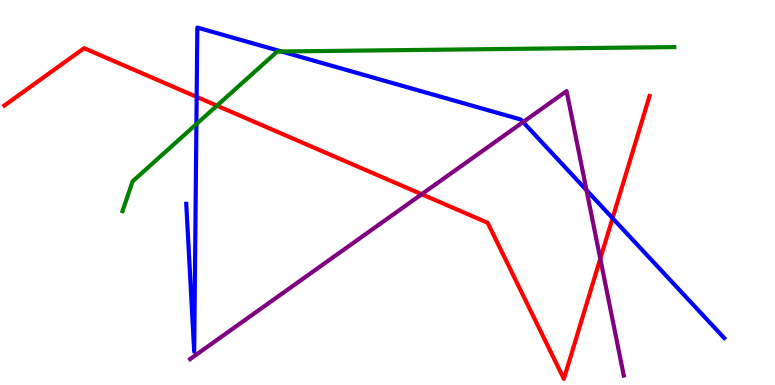[{'lines': ['blue', 'red'], 'intersections': [{'x': 2.54, 'y': 7.48}, {'x': 7.9, 'y': 4.33}]}, {'lines': ['green', 'red'], 'intersections': [{'x': 2.8, 'y': 7.26}]}, {'lines': ['purple', 'red'], 'intersections': [{'x': 5.44, 'y': 4.95}, {'x': 7.75, 'y': 3.28}]}, {'lines': ['blue', 'green'], 'intersections': [{'x': 2.53, 'y': 6.78}, {'x': 3.63, 'y': 8.66}]}, {'lines': ['blue', 'purple'], 'intersections': [{'x': 6.75, 'y': 6.83}, {'x': 7.57, 'y': 5.06}]}, {'lines': ['green', 'purple'], 'intersections': []}]